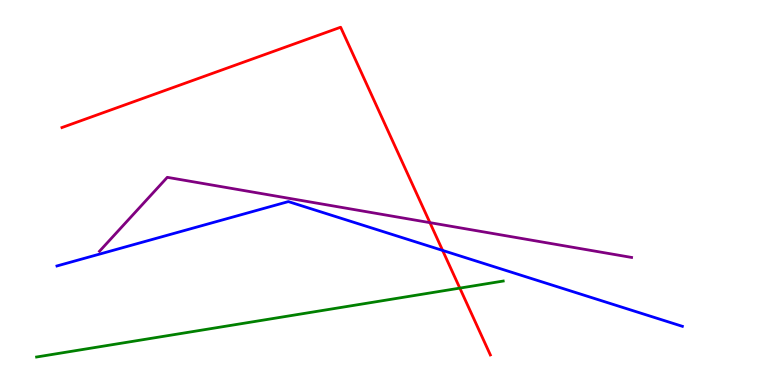[{'lines': ['blue', 'red'], 'intersections': [{'x': 5.71, 'y': 3.5}]}, {'lines': ['green', 'red'], 'intersections': [{'x': 5.93, 'y': 2.52}]}, {'lines': ['purple', 'red'], 'intersections': [{'x': 5.55, 'y': 4.22}]}, {'lines': ['blue', 'green'], 'intersections': []}, {'lines': ['blue', 'purple'], 'intersections': []}, {'lines': ['green', 'purple'], 'intersections': []}]